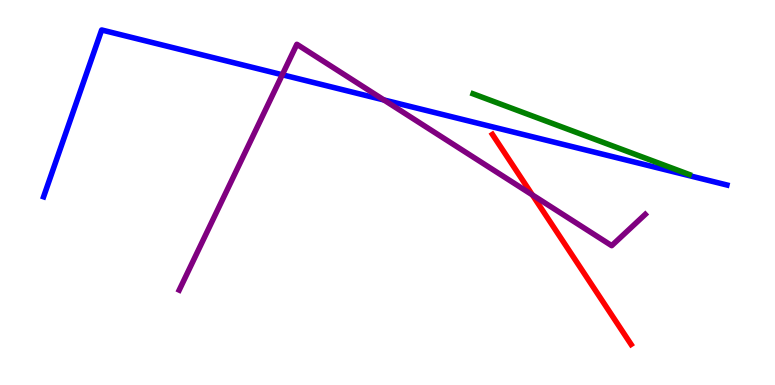[{'lines': ['blue', 'red'], 'intersections': []}, {'lines': ['green', 'red'], 'intersections': []}, {'lines': ['purple', 'red'], 'intersections': [{'x': 6.87, 'y': 4.94}]}, {'lines': ['blue', 'green'], 'intersections': []}, {'lines': ['blue', 'purple'], 'intersections': [{'x': 3.64, 'y': 8.06}, {'x': 4.95, 'y': 7.4}]}, {'lines': ['green', 'purple'], 'intersections': []}]